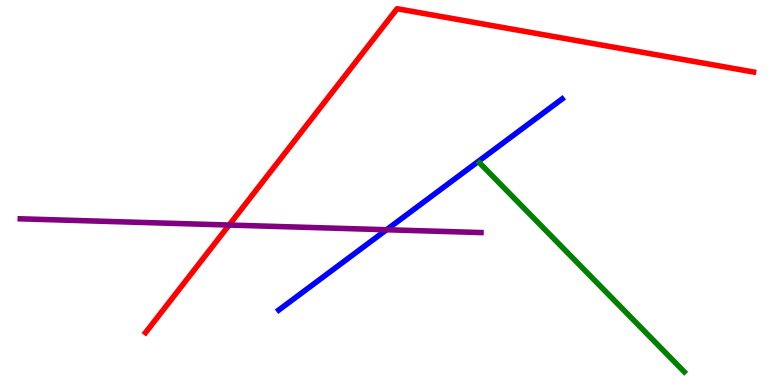[{'lines': ['blue', 'red'], 'intersections': []}, {'lines': ['green', 'red'], 'intersections': []}, {'lines': ['purple', 'red'], 'intersections': [{'x': 2.96, 'y': 4.15}]}, {'lines': ['blue', 'green'], 'intersections': []}, {'lines': ['blue', 'purple'], 'intersections': [{'x': 4.99, 'y': 4.03}]}, {'lines': ['green', 'purple'], 'intersections': []}]